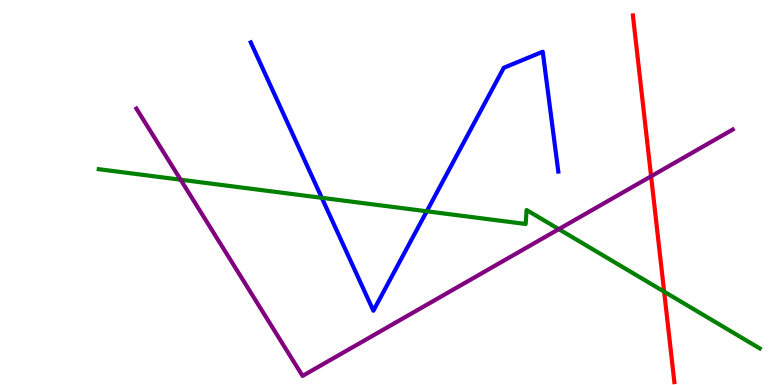[{'lines': ['blue', 'red'], 'intersections': []}, {'lines': ['green', 'red'], 'intersections': [{'x': 8.57, 'y': 2.42}]}, {'lines': ['purple', 'red'], 'intersections': [{'x': 8.4, 'y': 5.42}]}, {'lines': ['blue', 'green'], 'intersections': [{'x': 4.15, 'y': 4.86}, {'x': 5.51, 'y': 4.51}]}, {'lines': ['blue', 'purple'], 'intersections': []}, {'lines': ['green', 'purple'], 'intersections': [{'x': 2.33, 'y': 5.33}, {'x': 7.21, 'y': 4.05}]}]